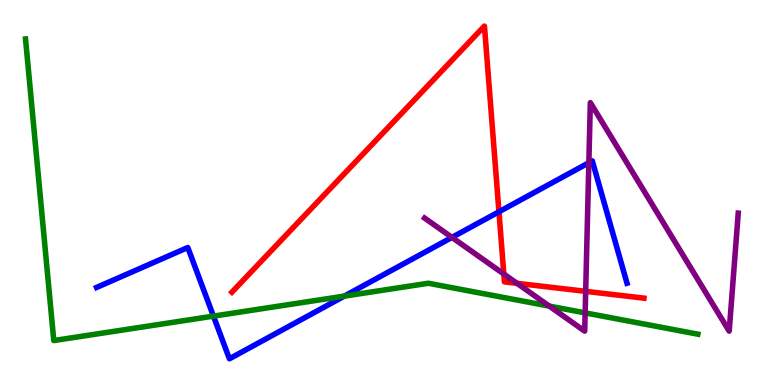[{'lines': ['blue', 'red'], 'intersections': [{'x': 6.44, 'y': 4.5}]}, {'lines': ['green', 'red'], 'intersections': []}, {'lines': ['purple', 'red'], 'intersections': [{'x': 6.5, 'y': 2.88}, {'x': 6.67, 'y': 2.64}, {'x': 7.56, 'y': 2.43}]}, {'lines': ['blue', 'green'], 'intersections': [{'x': 2.75, 'y': 1.79}, {'x': 4.44, 'y': 2.31}]}, {'lines': ['blue', 'purple'], 'intersections': [{'x': 5.83, 'y': 3.83}, {'x': 7.6, 'y': 5.77}]}, {'lines': ['green', 'purple'], 'intersections': [{'x': 7.09, 'y': 2.05}, {'x': 7.55, 'y': 1.87}]}]